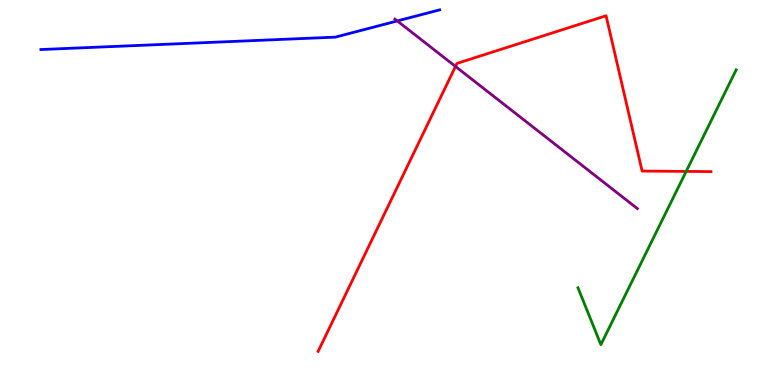[{'lines': ['blue', 'red'], 'intersections': []}, {'lines': ['green', 'red'], 'intersections': [{'x': 8.85, 'y': 5.55}]}, {'lines': ['purple', 'red'], 'intersections': [{'x': 5.88, 'y': 8.27}]}, {'lines': ['blue', 'green'], 'intersections': []}, {'lines': ['blue', 'purple'], 'intersections': [{'x': 5.13, 'y': 9.46}]}, {'lines': ['green', 'purple'], 'intersections': []}]